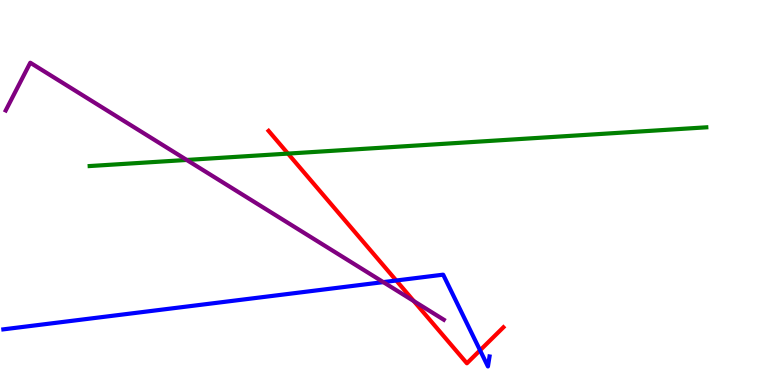[{'lines': ['blue', 'red'], 'intersections': [{'x': 5.11, 'y': 2.71}, {'x': 6.19, 'y': 0.901}]}, {'lines': ['green', 'red'], 'intersections': [{'x': 3.72, 'y': 6.01}]}, {'lines': ['purple', 'red'], 'intersections': [{'x': 5.34, 'y': 2.18}]}, {'lines': ['blue', 'green'], 'intersections': []}, {'lines': ['blue', 'purple'], 'intersections': [{'x': 4.95, 'y': 2.67}]}, {'lines': ['green', 'purple'], 'intersections': [{'x': 2.41, 'y': 5.85}]}]